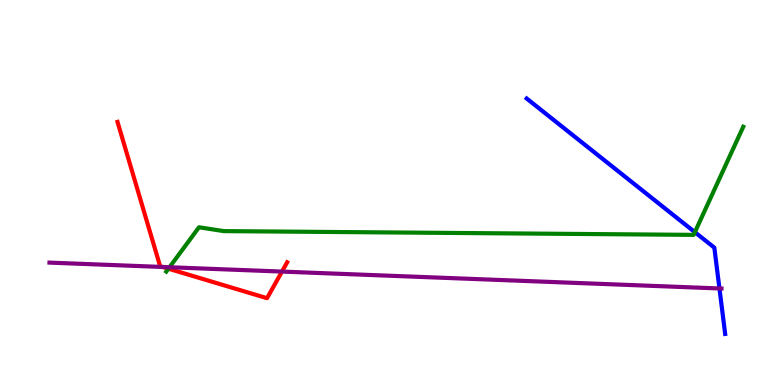[{'lines': ['blue', 'red'], 'intersections': []}, {'lines': ['green', 'red'], 'intersections': [{'x': 2.17, 'y': 3.02}]}, {'lines': ['purple', 'red'], 'intersections': [{'x': 2.1, 'y': 3.07}, {'x': 3.64, 'y': 2.95}]}, {'lines': ['blue', 'green'], 'intersections': [{'x': 8.97, 'y': 3.97}]}, {'lines': ['blue', 'purple'], 'intersections': [{'x': 9.28, 'y': 2.51}]}, {'lines': ['green', 'purple'], 'intersections': [{'x': 2.19, 'y': 3.06}]}]